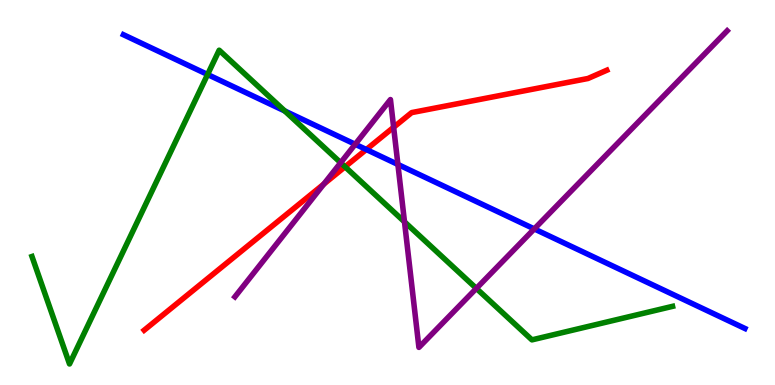[{'lines': ['blue', 'red'], 'intersections': [{'x': 4.73, 'y': 6.12}]}, {'lines': ['green', 'red'], 'intersections': [{'x': 4.45, 'y': 5.67}]}, {'lines': ['purple', 'red'], 'intersections': [{'x': 4.18, 'y': 5.22}, {'x': 5.08, 'y': 6.69}]}, {'lines': ['blue', 'green'], 'intersections': [{'x': 2.68, 'y': 8.07}, {'x': 3.67, 'y': 7.12}]}, {'lines': ['blue', 'purple'], 'intersections': [{'x': 4.58, 'y': 6.25}, {'x': 5.13, 'y': 5.73}, {'x': 6.89, 'y': 4.05}]}, {'lines': ['green', 'purple'], 'intersections': [{'x': 4.4, 'y': 5.77}, {'x': 5.22, 'y': 4.24}, {'x': 6.15, 'y': 2.51}]}]